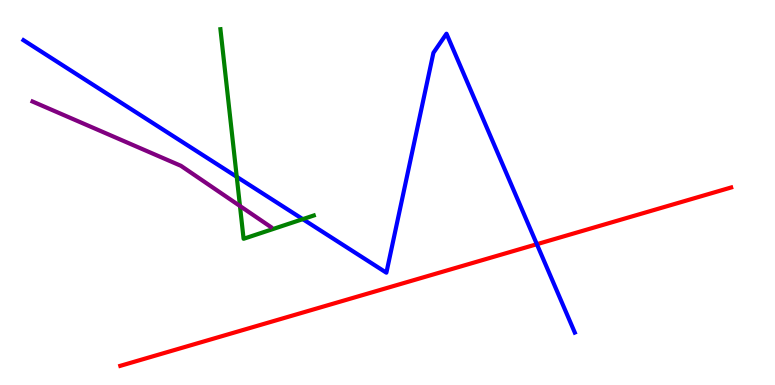[{'lines': ['blue', 'red'], 'intersections': [{'x': 6.93, 'y': 3.66}]}, {'lines': ['green', 'red'], 'intersections': []}, {'lines': ['purple', 'red'], 'intersections': []}, {'lines': ['blue', 'green'], 'intersections': [{'x': 3.05, 'y': 5.41}, {'x': 3.91, 'y': 4.31}]}, {'lines': ['blue', 'purple'], 'intersections': []}, {'lines': ['green', 'purple'], 'intersections': [{'x': 3.1, 'y': 4.65}]}]